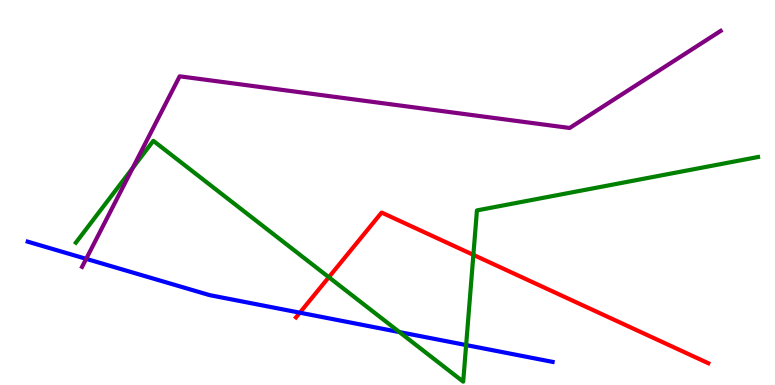[{'lines': ['blue', 'red'], 'intersections': [{'x': 3.87, 'y': 1.88}]}, {'lines': ['green', 'red'], 'intersections': [{'x': 4.24, 'y': 2.8}, {'x': 6.11, 'y': 3.38}]}, {'lines': ['purple', 'red'], 'intersections': []}, {'lines': ['blue', 'green'], 'intersections': [{'x': 5.15, 'y': 1.37}, {'x': 6.01, 'y': 1.04}]}, {'lines': ['blue', 'purple'], 'intersections': [{'x': 1.11, 'y': 3.28}]}, {'lines': ['green', 'purple'], 'intersections': [{'x': 1.71, 'y': 5.64}]}]